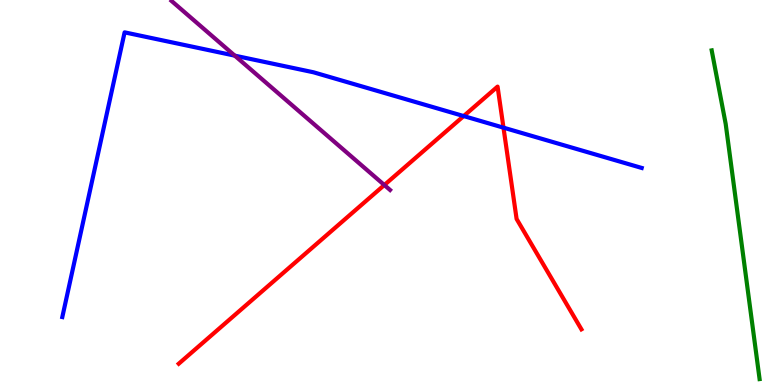[{'lines': ['blue', 'red'], 'intersections': [{'x': 5.98, 'y': 6.99}, {'x': 6.5, 'y': 6.68}]}, {'lines': ['green', 'red'], 'intersections': []}, {'lines': ['purple', 'red'], 'intersections': [{'x': 4.96, 'y': 5.19}]}, {'lines': ['blue', 'green'], 'intersections': []}, {'lines': ['blue', 'purple'], 'intersections': [{'x': 3.03, 'y': 8.55}]}, {'lines': ['green', 'purple'], 'intersections': []}]